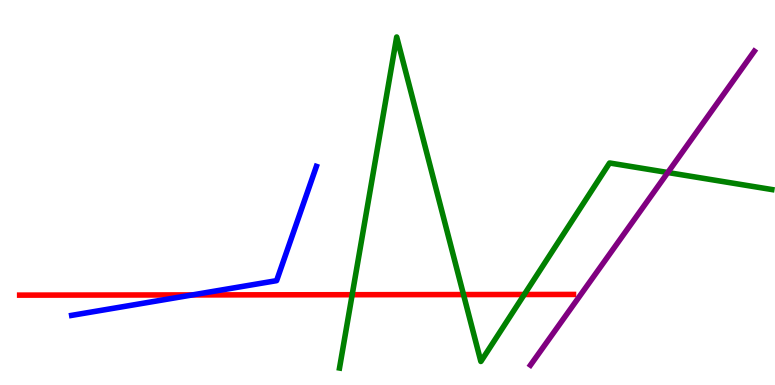[{'lines': ['blue', 'red'], 'intersections': [{'x': 2.48, 'y': 2.34}]}, {'lines': ['green', 'red'], 'intersections': [{'x': 4.54, 'y': 2.35}, {'x': 5.98, 'y': 2.35}, {'x': 6.77, 'y': 2.35}]}, {'lines': ['purple', 'red'], 'intersections': []}, {'lines': ['blue', 'green'], 'intersections': []}, {'lines': ['blue', 'purple'], 'intersections': []}, {'lines': ['green', 'purple'], 'intersections': [{'x': 8.62, 'y': 5.52}]}]